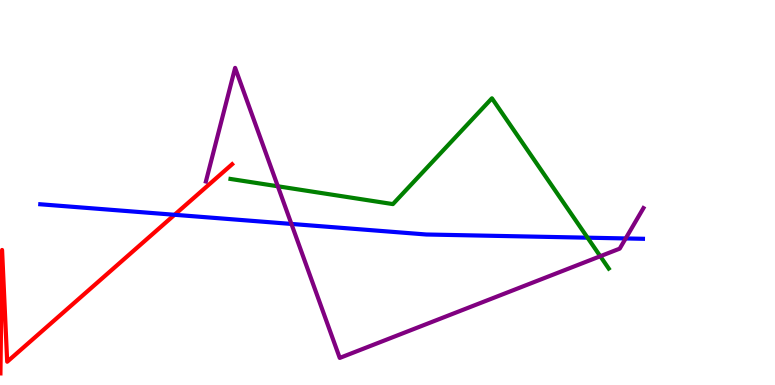[{'lines': ['blue', 'red'], 'intersections': [{'x': 2.25, 'y': 4.42}]}, {'lines': ['green', 'red'], 'intersections': []}, {'lines': ['purple', 'red'], 'intersections': []}, {'lines': ['blue', 'green'], 'intersections': [{'x': 7.58, 'y': 3.83}]}, {'lines': ['blue', 'purple'], 'intersections': [{'x': 3.76, 'y': 4.18}, {'x': 8.07, 'y': 3.81}]}, {'lines': ['green', 'purple'], 'intersections': [{'x': 3.58, 'y': 5.16}, {'x': 7.75, 'y': 3.34}]}]